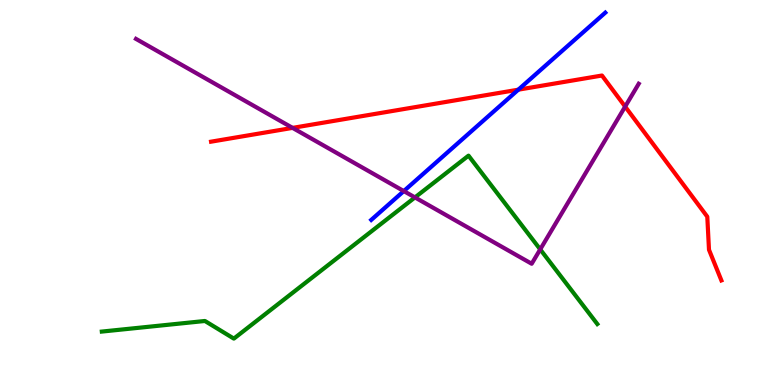[{'lines': ['blue', 'red'], 'intersections': [{'x': 6.69, 'y': 7.67}]}, {'lines': ['green', 'red'], 'intersections': []}, {'lines': ['purple', 'red'], 'intersections': [{'x': 3.78, 'y': 6.68}, {'x': 8.07, 'y': 7.23}]}, {'lines': ['blue', 'green'], 'intersections': []}, {'lines': ['blue', 'purple'], 'intersections': [{'x': 5.21, 'y': 5.04}]}, {'lines': ['green', 'purple'], 'intersections': [{'x': 5.35, 'y': 4.87}, {'x': 6.97, 'y': 3.52}]}]